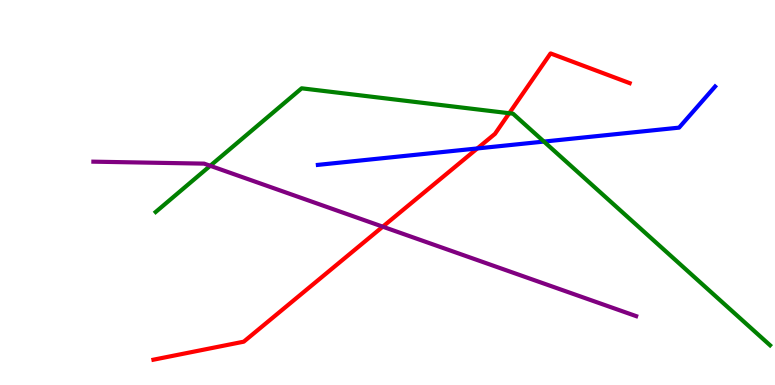[{'lines': ['blue', 'red'], 'intersections': [{'x': 6.16, 'y': 6.14}]}, {'lines': ['green', 'red'], 'intersections': [{'x': 6.57, 'y': 7.06}]}, {'lines': ['purple', 'red'], 'intersections': [{'x': 4.94, 'y': 4.11}]}, {'lines': ['blue', 'green'], 'intersections': [{'x': 7.02, 'y': 6.32}]}, {'lines': ['blue', 'purple'], 'intersections': []}, {'lines': ['green', 'purple'], 'intersections': [{'x': 2.71, 'y': 5.69}]}]